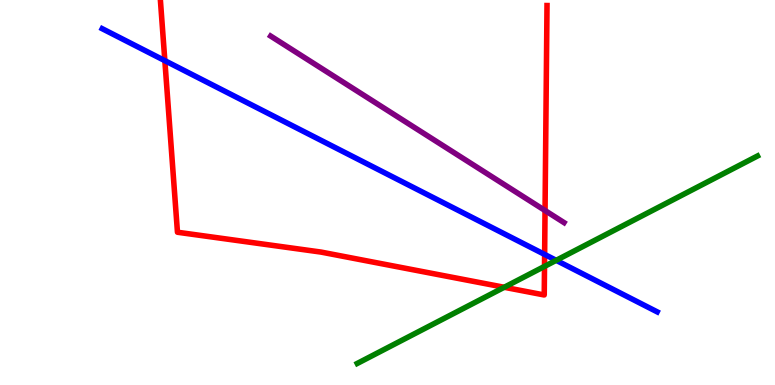[{'lines': ['blue', 'red'], 'intersections': [{'x': 2.13, 'y': 8.42}, {'x': 7.03, 'y': 3.39}]}, {'lines': ['green', 'red'], 'intersections': [{'x': 6.51, 'y': 2.54}, {'x': 7.03, 'y': 3.08}]}, {'lines': ['purple', 'red'], 'intersections': [{'x': 7.03, 'y': 4.53}]}, {'lines': ['blue', 'green'], 'intersections': [{'x': 7.18, 'y': 3.24}]}, {'lines': ['blue', 'purple'], 'intersections': []}, {'lines': ['green', 'purple'], 'intersections': []}]